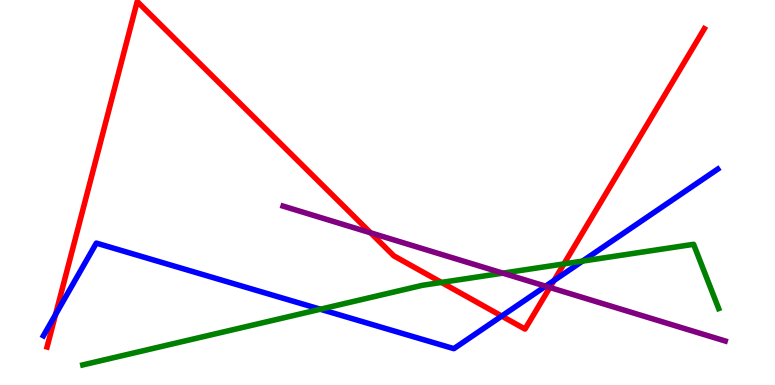[{'lines': ['blue', 'red'], 'intersections': [{'x': 0.716, 'y': 1.83}, {'x': 6.47, 'y': 1.79}, {'x': 7.15, 'y': 2.72}]}, {'lines': ['green', 'red'], 'intersections': [{'x': 5.7, 'y': 2.66}, {'x': 7.28, 'y': 3.15}]}, {'lines': ['purple', 'red'], 'intersections': [{'x': 4.78, 'y': 3.95}, {'x': 7.09, 'y': 2.53}]}, {'lines': ['blue', 'green'], 'intersections': [{'x': 4.13, 'y': 1.97}, {'x': 7.52, 'y': 3.22}]}, {'lines': ['blue', 'purple'], 'intersections': [{'x': 7.04, 'y': 2.57}]}, {'lines': ['green', 'purple'], 'intersections': [{'x': 6.49, 'y': 2.91}]}]